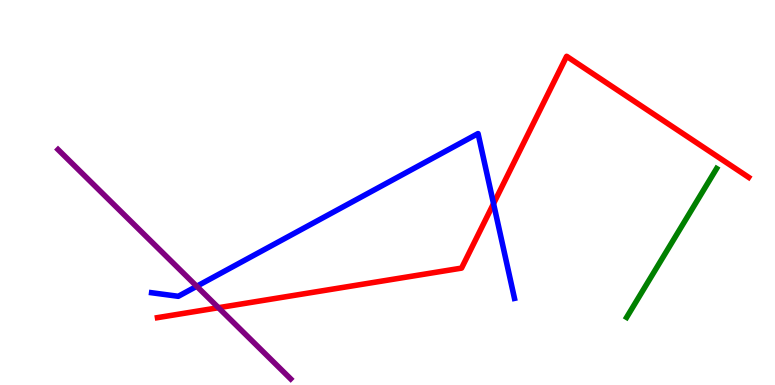[{'lines': ['blue', 'red'], 'intersections': [{'x': 6.37, 'y': 4.71}]}, {'lines': ['green', 'red'], 'intersections': []}, {'lines': ['purple', 'red'], 'intersections': [{'x': 2.82, 'y': 2.01}]}, {'lines': ['blue', 'green'], 'intersections': []}, {'lines': ['blue', 'purple'], 'intersections': [{'x': 2.54, 'y': 2.56}]}, {'lines': ['green', 'purple'], 'intersections': []}]